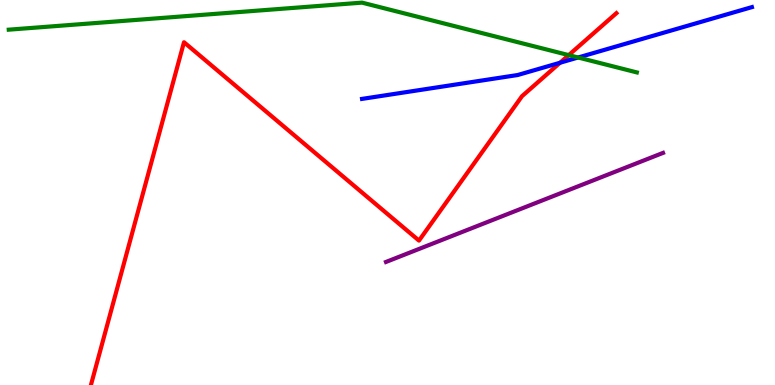[{'lines': ['blue', 'red'], 'intersections': [{'x': 7.23, 'y': 8.37}]}, {'lines': ['green', 'red'], 'intersections': [{'x': 7.34, 'y': 8.57}]}, {'lines': ['purple', 'red'], 'intersections': []}, {'lines': ['blue', 'green'], 'intersections': [{'x': 7.46, 'y': 8.51}]}, {'lines': ['blue', 'purple'], 'intersections': []}, {'lines': ['green', 'purple'], 'intersections': []}]